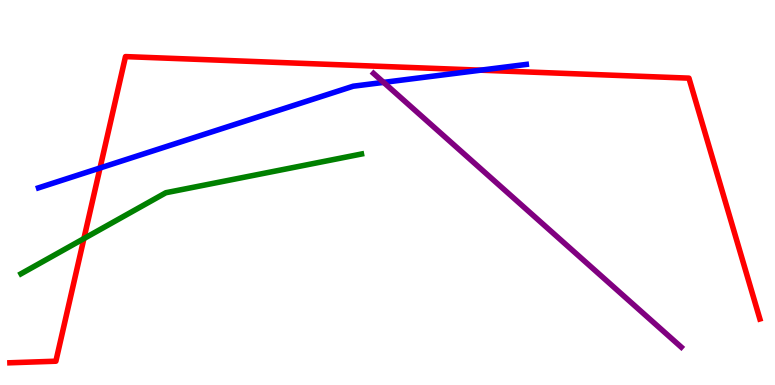[{'lines': ['blue', 'red'], 'intersections': [{'x': 1.29, 'y': 5.64}, {'x': 6.2, 'y': 8.18}]}, {'lines': ['green', 'red'], 'intersections': [{'x': 1.08, 'y': 3.8}]}, {'lines': ['purple', 'red'], 'intersections': []}, {'lines': ['blue', 'green'], 'intersections': []}, {'lines': ['blue', 'purple'], 'intersections': [{'x': 4.95, 'y': 7.86}]}, {'lines': ['green', 'purple'], 'intersections': []}]